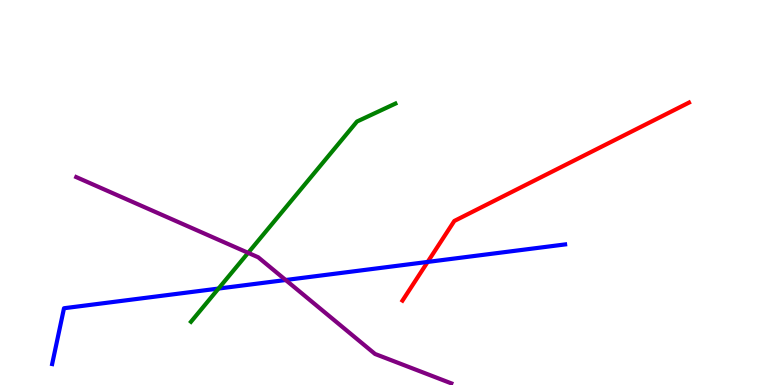[{'lines': ['blue', 'red'], 'intersections': [{'x': 5.52, 'y': 3.2}]}, {'lines': ['green', 'red'], 'intersections': []}, {'lines': ['purple', 'red'], 'intersections': []}, {'lines': ['blue', 'green'], 'intersections': [{'x': 2.82, 'y': 2.5}]}, {'lines': ['blue', 'purple'], 'intersections': [{'x': 3.69, 'y': 2.73}]}, {'lines': ['green', 'purple'], 'intersections': [{'x': 3.2, 'y': 3.43}]}]